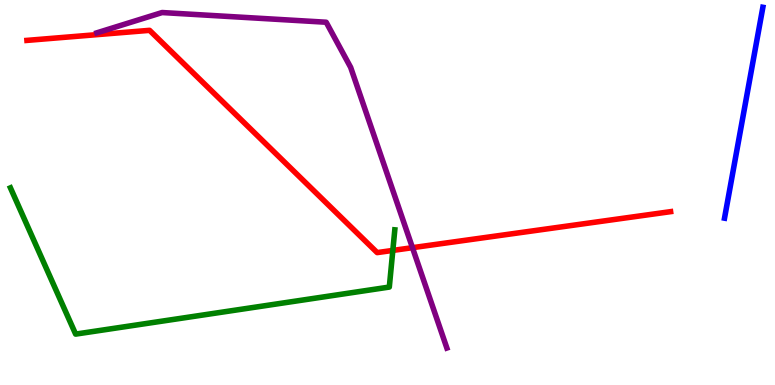[{'lines': ['blue', 'red'], 'intersections': []}, {'lines': ['green', 'red'], 'intersections': [{'x': 5.07, 'y': 3.5}]}, {'lines': ['purple', 'red'], 'intersections': [{'x': 5.32, 'y': 3.57}]}, {'lines': ['blue', 'green'], 'intersections': []}, {'lines': ['blue', 'purple'], 'intersections': []}, {'lines': ['green', 'purple'], 'intersections': []}]